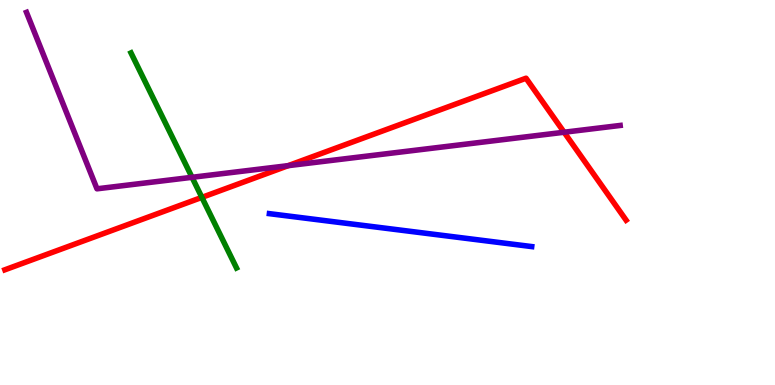[{'lines': ['blue', 'red'], 'intersections': []}, {'lines': ['green', 'red'], 'intersections': [{'x': 2.6, 'y': 4.87}]}, {'lines': ['purple', 'red'], 'intersections': [{'x': 3.72, 'y': 5.7}, {'x': 7.28, 'y': 6.57}]}, {'lines': ['blue', 'green'], 'intersections': []}, {'lines': ['blue', 'purple'], 'intersections': []}, {'lines': ['green', 'purple'], 'intersections': [{'x': 2.48, 'y': 5.39}]}]